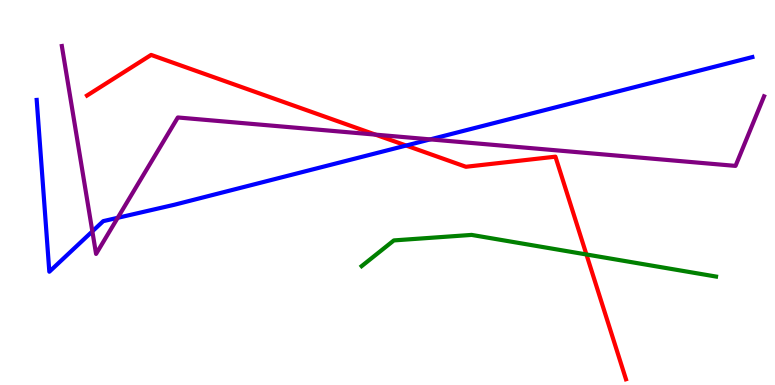[{'lines': ['blue', 'red'], 'intersections': [{'x': 5.24, 'y': 6.22}]}, {'lines': ['green', 'red'], 'intersections': [{'x': 7.57, 'y': 3.39}]}, {'lines': ['purple', 'red'], 'intersections': [{'x': 4.84, 'y': 6.5}]}, {'lines': ['blue', 'green'], 'intersections': []}, {'lines': ['blue', 'purple'], 'intersections': [{'x': 1.19, 'y': 3.99}, {'x': 1.52, 'y': 4.34}, {'x': 5.55, 'y': 6.38}]}, {'lines': ['green', 'purple'], 'intersections': []}]